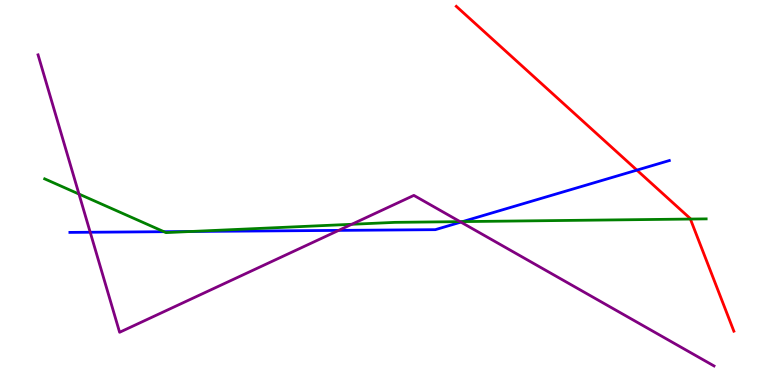[{'lines': ['blue', 'red'], 'intersections': [{'x': 8.22, 'y': 5.58}]}, {'lines': ['green', 'red'], 'intersections': [{'x': 8.91, 'y': 4.31}]}, {'lines': ['purple', 'red'], 'intersections': []}, {'lines': ['blue', 'green'], 'intersections': [{'x': 2.12, 'y': 3.98}, {'x': 2.46, 'y': 3.99}, {'x': 5.97, 'y': 4.24}]}, {'lines': ['blue', 'purple'], 'intersections': [{'x': 1.16, 'y': 3.97}, {'x': 4.37, 'y': 4.02}, {'x': 5.95, 'y': 4.23}]}, {'lines': ['green', 'purple'], 'intersections': [{'x': 1.02, 'y': 4.96}, {'x': 4.54, 'y': 4.17}, {'x': 5.94, 'y': 4.24}]}]